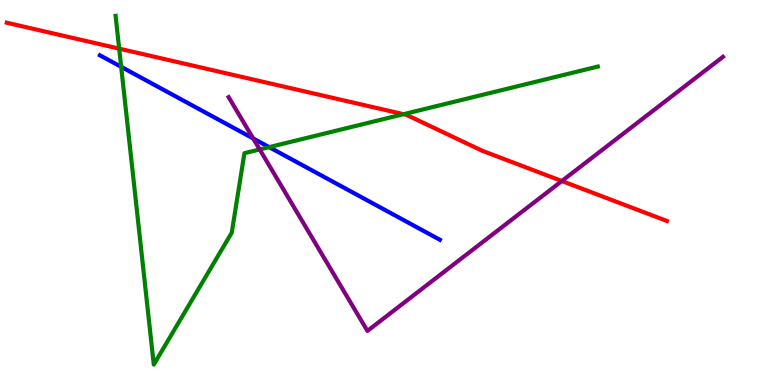[{'lines': ['blue', 'red'], 'intersections': []}, {'lines': ['green', 'red'], 'intersections': [{'x': 1.54, 'y': 8.74}, {'x': 5.21, 'y': 7.03}]}, {'lines': ['purple', 'red'], 'intersections': [{'x': 7.25, 'y': 5.3}]}, {'lines': ['blue', 'green'], 'intersections': [{'x': 1.56, 'y': 8.26}, {'x': 3.47, 'y': 6.18}]}, {'lines': ['blue', 'purple'], 'intersections': [{'x': 3.27, 'y': 6.4}]}, {'lines': ['green', 'purple'], 'intersections': [{'x': 3.35, 'y': 6.12}]}]